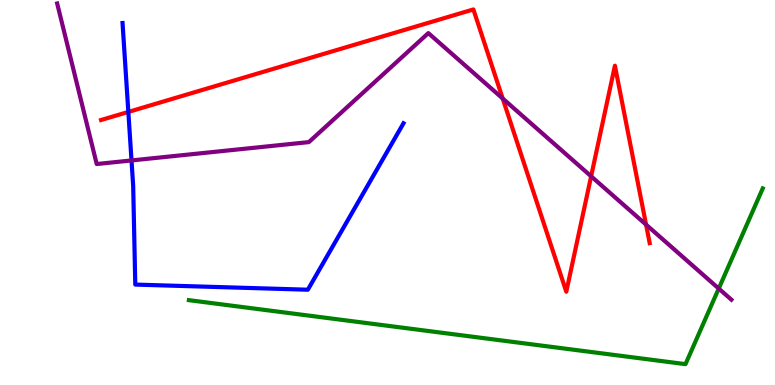[{'lines': ['blue', 'red'], 'intersections': [{'x': 1.66, 'y': 7.09}]}, {'lines': ['green', 'red'], 'intersections': []}, {'lines': ['purple', 'red'], 'intersections': [{'x': 6.49, 'y': 7.44}, {'x': 7.63, 'y': 5.42}, {'x': 8.34, 'y': 4.17}]}, {'lines': ['blue', 'green'], 'intersections': []}, {'lines': ['blue', 'purple'], 'intersections': [{'x': 1.7, 'y': 5.83}]}, {'lines': ['green', 'purple'], 'intersections': [{'x': 9.27, 'y': 2.51}]}]